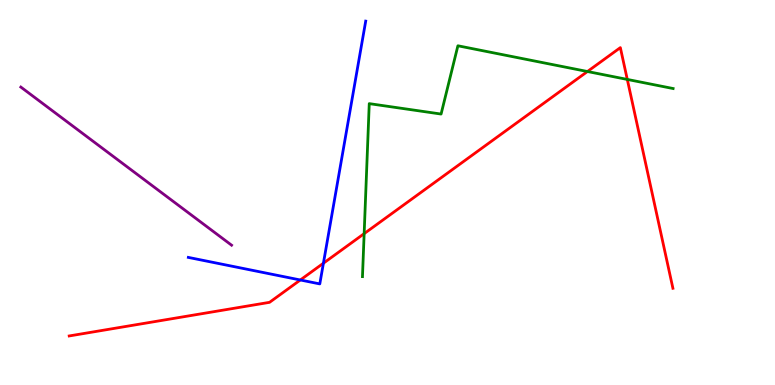[{'lines': ['blue', 'red'], 'intersections': [{'x': 3.88, 'y': 2.73}, {'x': 4.17, 'y': 3.16}]}, {'lines': ['green', 'red'], 'intersections': [{'x': 4.7, 'y': 3.93}, {'x': 7.58, 'y': 8.14}, {'x': 8.09, 'y': 7.94}]}, {'lines': ['purple', 'red'], 'intersections': []}, {'lines': ['blue', 'green'], 'intersections': []}, {'lines': ['blue', 'purple'], 'intersections': []}, {'lines': ['green', 'purple'], 'intersections': []}]